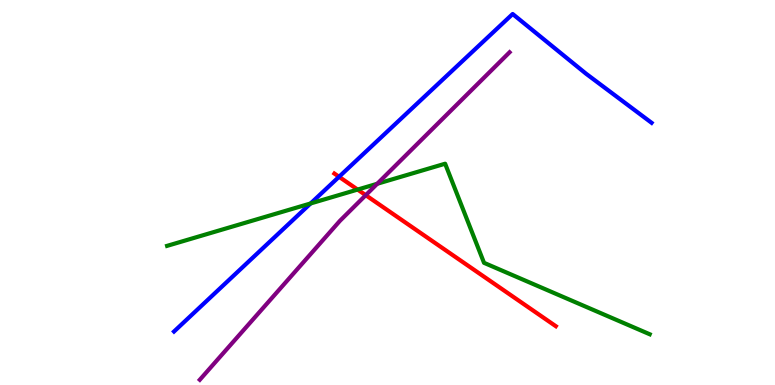[{'lines': ['blue', 'red'], 'intersections': [{'x': 4.37, 'y': 5.41}]}, {'lines': ['green', 'red'], 'intersections': [{'x': 4.61, 'y': 5.08}]}, {'lines': ['purple', 'red'], 'intersections': [{'x': 4.72, 'y': 4.93}]}, {'lines': ['blue', 'green'], 'intersections': [{'x': 4.01, 'y': 4.72}]}, {'lines': ['blue', 'purple'], 'intersections': []}, {'lines': ['green', 'purple'], 'intersections': [{'x': 4.87, 'y': 5.23}]}]